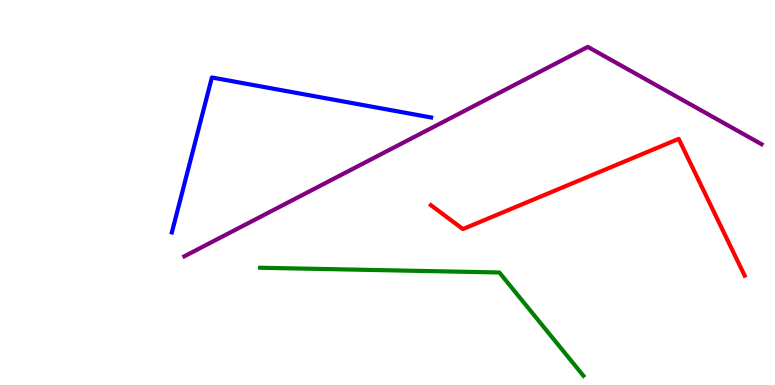[{'lines': ['blue', 'red'], 'intersections': []}, {'lines': ['green', 'red'], 'intersections': []}, {'lines': ['purple', 'red'], 'intersections': []}, {'lines': ['blue', 'green'], 'intersections': []}, {'lines': ['blue', 'purple'], 'intersections': []}, {'lines': ['green', 'purple'], 'intersections': []}]